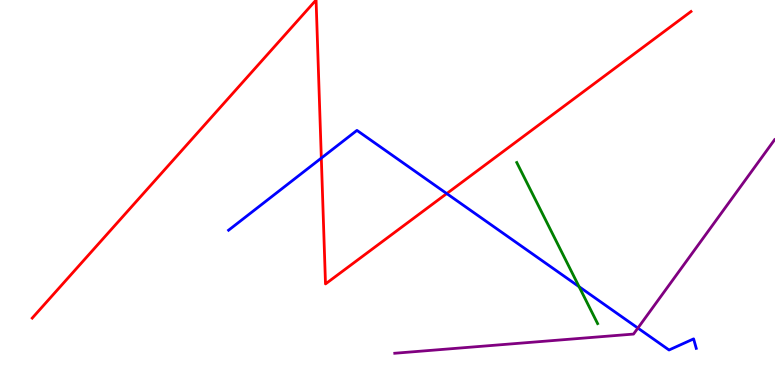[{'lines': ['blue', 'red'], 'intersections': [{'x': 4.15, 'y': 5.89}, {'x': 5.76, 'y': 4.97}]}, {'lines': ['green', 'red'], 'intersections': []}, {'lines': ['purple', 'red'], 'intersections': []}, {'lines': ['blue', 'green'], 'intersections': [{'x': 7.47, 'y': 2.55}]}, {'lines': ['blue', 'purple'], 'intersections': [{'x': 8.23, 'y': 1.48}]}, {'lines': ['green', 'purple'], 'intersections': []}]